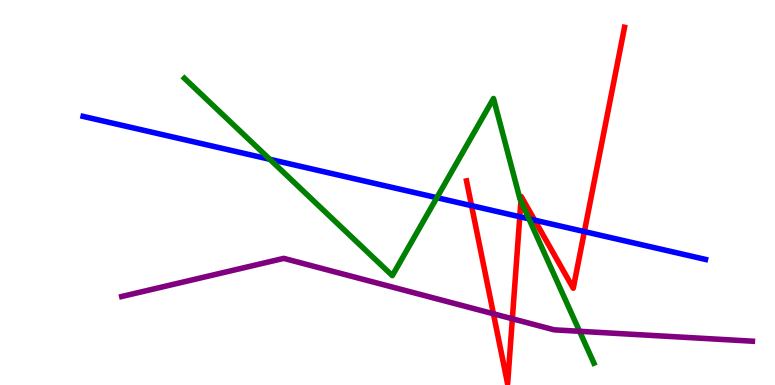[{'lines': ['blue', 'red'], 'intersections': [{'x': 6.08, 'y': 4.66}, {'x': 6.71, 'y': 4.37}, {'x': 6.9, 'y': 4.28}, {'x': 7.54, 'y': 3.98}]}, {'lines': ['green', 'red'], 'intersections': [{'x': 6.72, 'y': 4.78}]}, {'lines': ['purple', 'red'], 'intersections': [{'x': 6.37, 'y': 1.85}, {'x': 6.61, 'y': 1.72}]}, {'lines': ['blue', 'green'], 'intersections': [{'x': 3.48, 'y': 5.86}, {'x': 5.64, 'y': 4.87}, {'x': 6.83, 'y': 4.32}]}, {'lines': ['blue', 'purple'], 'intersections': []}, {'lines': ['green', 'purple'], 'intersections': [{'x': 7.48, 'y': 1.39}]}]